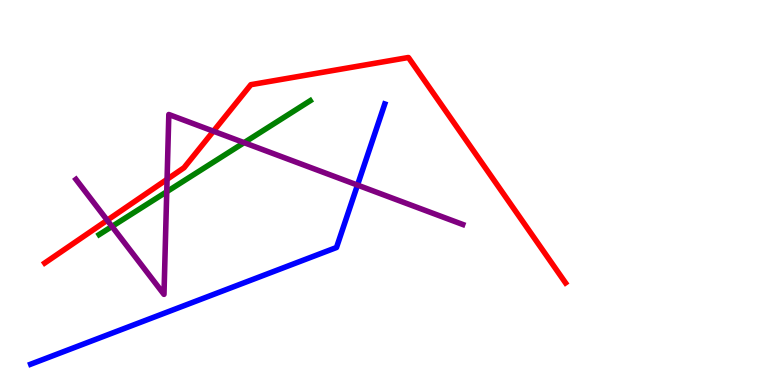[{'lines': ['blue', 'red'], 'intersections': []}, {'lines': ['green', 'red'], 'intersections': []}, {'lines': ['purple', 'red'], 'intersections': [{'x': 1.38, 'y': 4.28}, {'x': 2.16, 'y': 5.34}, {'x': 2.75, 'y': 6.59}]}, {'lines': ['blue', 'green'], 'intersections': []}, {'lines': ['blue', 'purple'], 'intersections': [{'x': 4.61, 'y': 5.19}]}, {'lines': ['green', 'purple'], 'intersections': [{'x': 1.45, 'y': 4.12}, {'x': 2.15, 'y': 5.02}, {'x': 3.15, 'y': 6.29}]}]